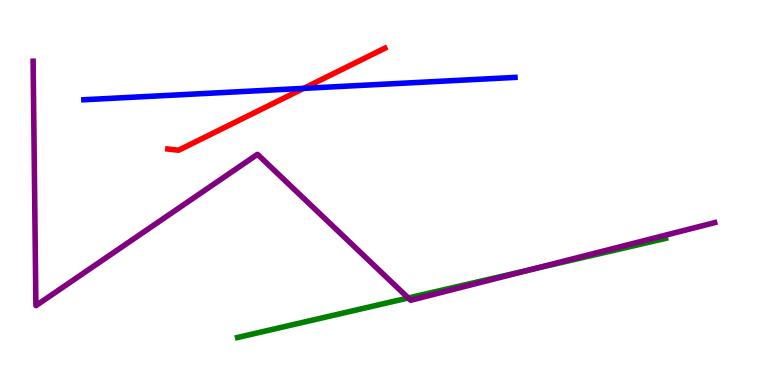[{'lines': ['blue', 'red'], 'intersections': [{'x': 3.92, 'y': 7.7}]}, {'lines': ['green', 'red'], 'intersections': []}, {'lines': ['purple', 'red'], 'intersections': []}, {'lines': ['blue', 'green'], 'intersections': []}, {'lines': ['blue', 'purple'], 'intersections': []}, {'lines': ['green', 'purple'], 'intersections': [{'x': 5.27, 'y': 2.26}, {'x': 6.84, 'y': 2.99}]}]